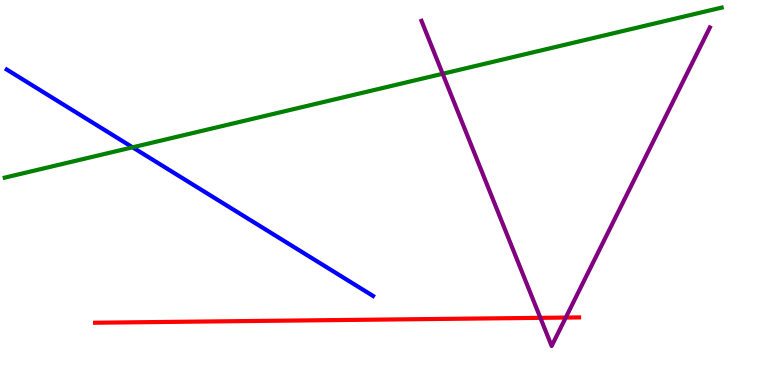[{'lines': ['blue', 'red'], 'intersections': []}, {'lines': ['green', 'red'], 'intersections': []}, {'lines': ['purple', 'red'], 'intersections': [{'x': 6.97, 'y': 1.74}, {'x': 7.3, 'y': 1.75}]}, {'lines': ['blue', 'green'], 'intersections': [{'x': 1.71, 'y': 6.17}]}, {'lines': ['blue', 'purple'], 'intersections': []}, {'lines': ['green', 'purple'], 'intersections': [{'x': 5.71, 'y': 8.08}]}]